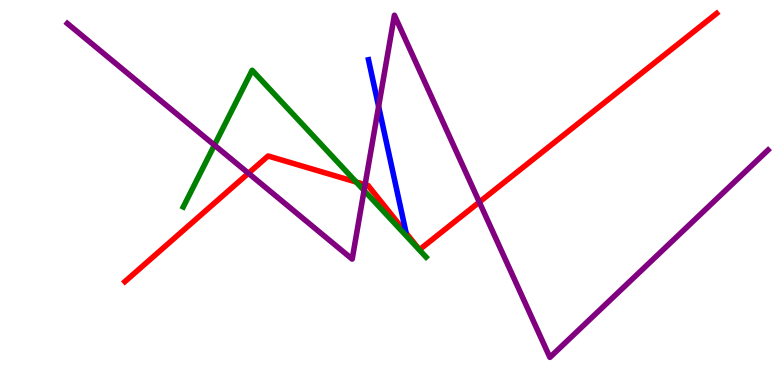[{'lines': ['blue', 'red'], 'intersections': []}, {'lines': ['green', 'red'], 'intersections': [{'x': 4.6, 'y': 5.27}]}, {'lines': ['purple', 'red'], 'intersections': [{'x': 3.21, 'y': 5.5}, {'x': 4.71, 'y': 5.2}, {'x': 6.18, 'y': 4.75}]}, {'lines': ['blue', 'green'], 'intersections': []}, {'lines': ['blue', 'purple'], 'intersections': [{'x': 4.89, 'y': 7.24}]}, {'lines': ['green', 'purple'], 'intersections': [{'x': 2.77, 'y': 6.23}, {'x': 4.7, 'y': 5.05}]}]